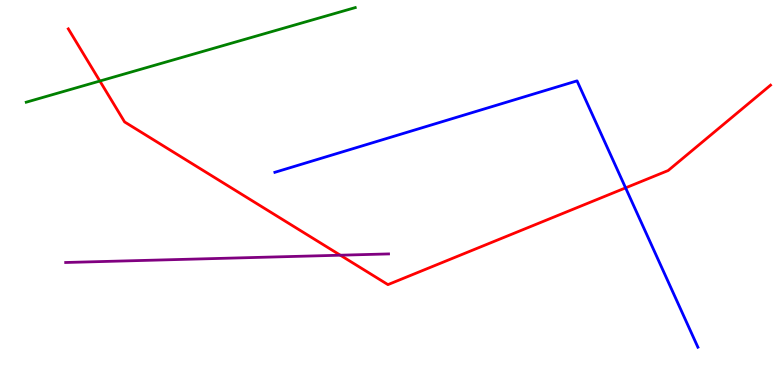[{'lines': ['blue', 'red'], 'intersections': [{'x': 8.07, 'y': 5.12}]}, {'lines': ['green', 'red'], 'intersections': [{'x': 1.29, 'y': 7.9}]}, {'lines': ['purple', 'red'], 'intersections': [{'x': 4.39, 'y': 3.37}]}, {'lines': ['blue', 'green'], 'intersections': []}, {'lines': ['blue', 'purple'], 'intersections': []}, {'lines': ['green', 'purple'], 'intersections': []}]